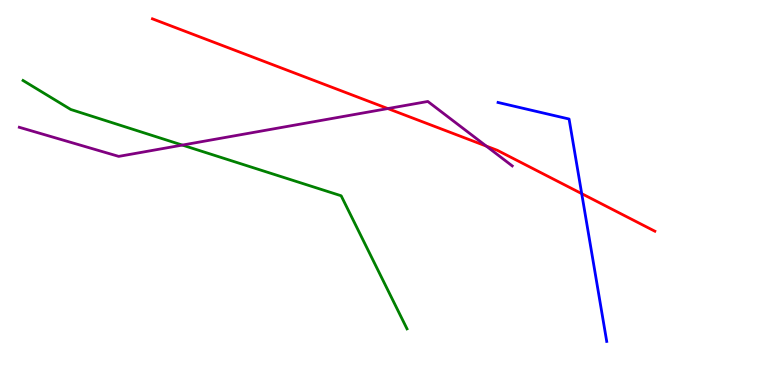[{'lines': ['blue', 'red'], 'intersections': [{'x': 7.51, 'y': 4.97}]}, {'lines': ['green', 'red'], 'intersections': []}, {'lines': ['purple', 'red'], 'intersections': [{'x': 5.0, 'y': 7.18}, {'x': 6.28, 'y': 6.2}]}, {'lines': ['blue', 'green'], 'intersections': []}, {'lines': ['blue', 'purple'], 'intersections': []}, {'lines': ['green', 'purple'], 'intersections': [{'x': 2.35, 'y': 6.23}]}]